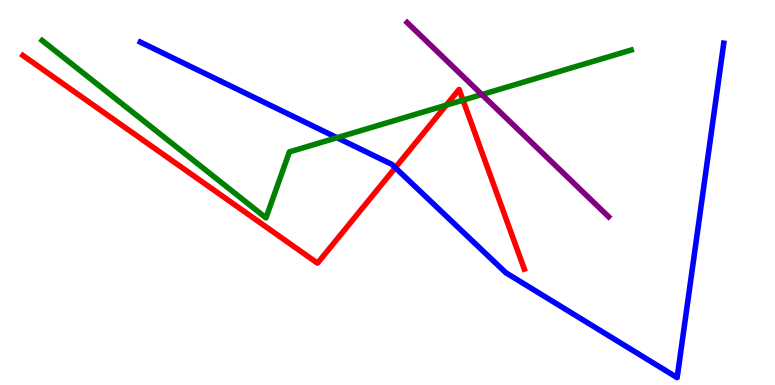[{'lines': ['blue', 'red'], 'intersections': [{'x': 5.1, 'y': 5.64}]}, {'lines': ['green', 'red'], 'intersections': [{'x': 5.76, 'y': 7.27}, {'x': 5.97, 'y': 7.4}]}, {'lines': ['purple', 'red'], 'intersections': []}, {'lines': ['blue', 'green'], 'intersections': [{'x': 4.35, 'y': 6.42}]}, {'lines': ['blue', 'purple'], 'intersections': []}, {'lines': ['green', 'purple'], 'intersections': [{'x': 6.22, 'y': 7.54}]}]